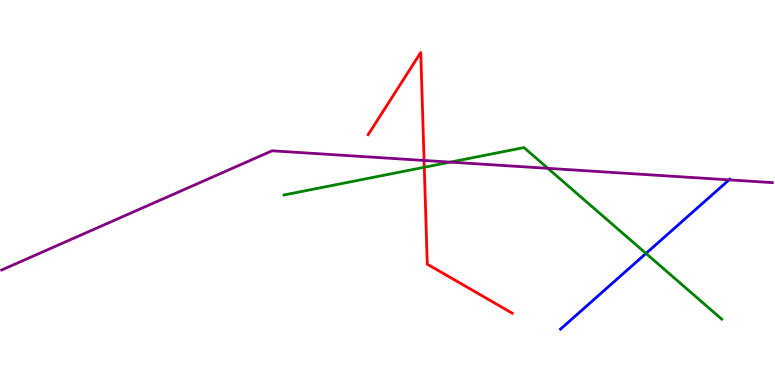[{'lines': ['blue', 'red'], 'intersections': []}, {'lines': ['green', 'red'], 'intersections': [{'x': 5.47, 'y': 5.66}]}, {'lines': ['purple', 'red'], 'intersections': [{'x': 5.47, 'y': 5.83}]}, {'lines': ['blue', 'green'], 'intersections': [{'x': 8.34, 'y': 3.42}]}, {'lines': ['blue', 'purple'], 'intersections': [{'x': 9.41, 'y': 5.33}]}, {'lines': ['green', 'purple'], 'intersections': [{'x': 5.81, 'y': 5.79}, {'x': 7.07, 'y': 5.63}]}]